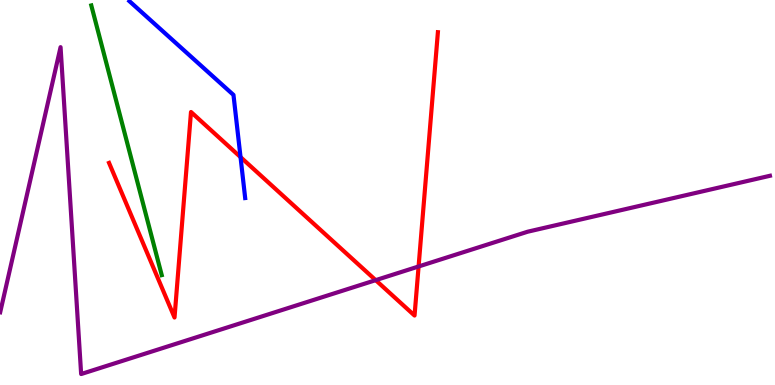[{'lines': ['blue', 'red'], 'intersections': [{'x': 3.1, 'y': 5.92}]}, {'lines': ['green', 'red'], 'intersections': []}, {'lines': ['purple', 'red'], 'intersections': [{'x': 4.85, 'y': 2.72}, {'x': 5.4, 'y': 3.08}]}, {'lines': ['blue', 'green'], 'intersections': []}, {'lines': ['blue', 'purple'], 'intersections': []}, {'lines': ['green', 'purple'], 'intersections': []}]